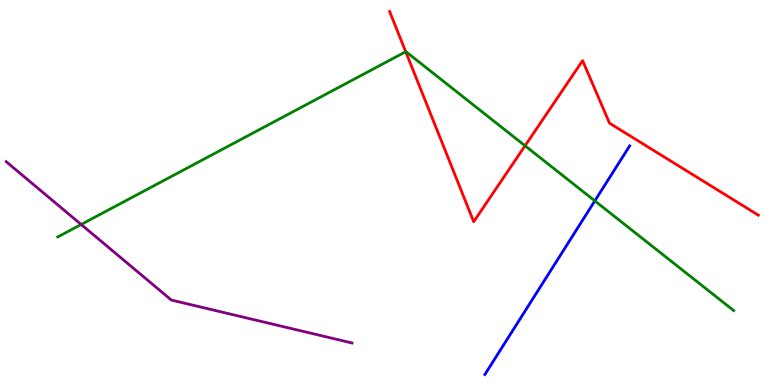[{'lines': ['blue', 'red'], 'intersections': []}, {'lines': ['green', 'red'], 'intersections': [{'x': 5.24, 'y': 8.66}, {'x': 6.77, 'y': 6.21}]}, {'lines': ['purple', 'red'], 'intersections': []}, {'lines': ['blue', 'green'], 'intersections': [{'x': 7.68, 'y': 4.78}]}, {'lines': ['blue', 'purple'], 'intersections': []}, {'lines': ['green', 'purple'], 'intersections': [{'x': 1.05, 'y': 4.17}]}]